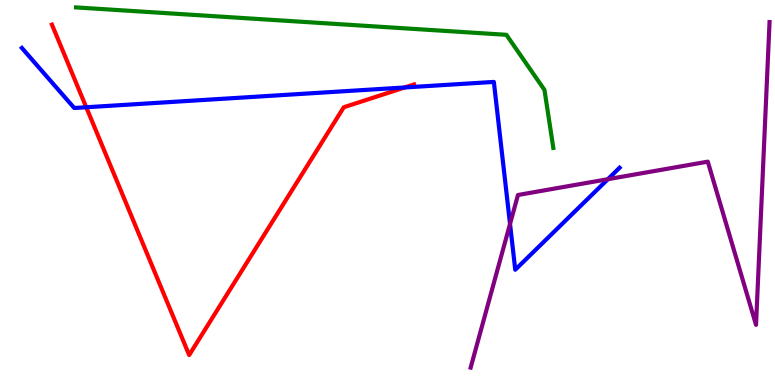[{'lines': ['blue', 'red'], 'intersections': [{'x': 1.11, 'y': 7.21}, {'x': 5.22, 'y': 7.73}]}, {'lines': ['green', 'red'], 'intersections': []}, {'lines': ['purple', 'red'], 'intersections': []}, {'lines': ['blue', 'green'], 'intersections': []}, {'lines': ['blue', 'purple'], 'intersections': [{'x': 6.58, 'y': 4.18}, {'x': 7.84, 'y': 5.35}]}, {'lines': ['green', 'purple'], 'intersections': []}]